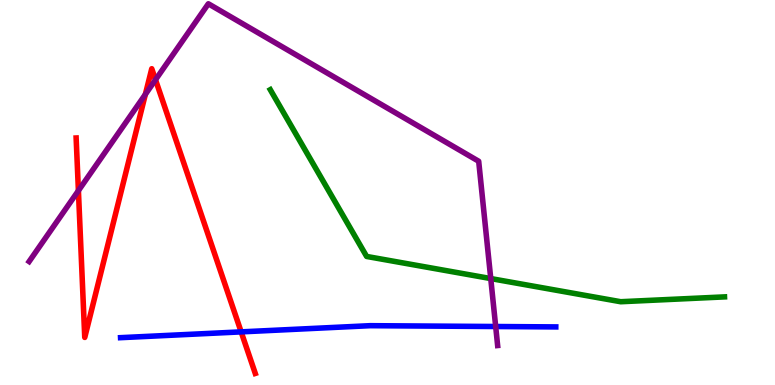[{'lines': ['blue', 'red'], 'intersections': [{'x': 3.11, 'y': 1.38}]}, {'lines': ['green', 'red'], 'intersections': []}, {'lines': ['purple', 'red'], 'intersections': [{'x': 1.01, 'y': 5.05}, {'x': 1.88, 'y': 7.55}, {'x': 2.01, 'y': 7.93}]}, {'lines': ['blue', 'green'], 'intersections': []}, {'lines': ['blue', 'purple'], 'intersections': [{'x': 6.4, 'y': 1.52}]}, {'lines': ['green', 'purple'], 'intersections': [{'x': 6.33, 'y': 2.76}]}]